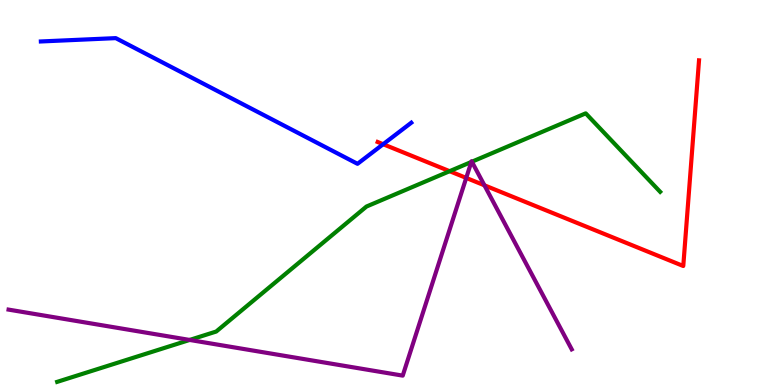[{'lines': ['blue', 'red'], 'intersections': [{'x': 4.94, 'y': 6.25}]}, {'lines': ['green', 'red'], 'intersections': [{'x': 5.8, 'y': 5.55}]}, {'lines': ['purple', 'red'], 'intersections': [{'x': 6.02, 'y': 5.38}, {'x': 6.25, 'y': 5.19}]}, {'lines': ['blue', 'green'], 'intersections': []}, {'lines': ['blue', 'purple'], 'intersections': []}, {'lines': ['green', 'purple'], 'intersections': [{'x': 2.45, 'y': 1.17}, {'x': 6.08, 'y': 5.79}, {'x': 6.09, 'y': 5.8}]}]